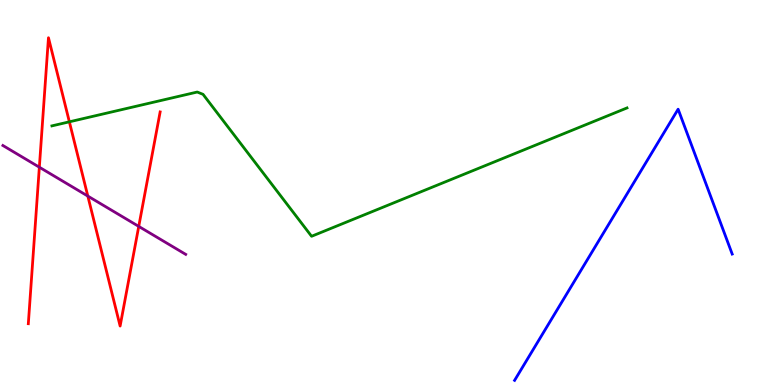[{'lines': ['blue', 'red'], 'intersections': []}, {'lines': ['green', 'red'], 'intersections': [{'x': 0.895, 'y': 6.84}]}, {'lines': ['purple', 'red'], 'intersections': [{'x': 0.508, 'y': 5.66}, {'x': 1.13, 'y': 4.91}, {'x': 1.79, 'y': 4.12}]}, {'lines': ['blue', 'green'], 'intersections': []}, {'lines': ['blue', 'purple'], 'intersections': []}, {'lines': ['green', 'purple'], 'intersections': []}]